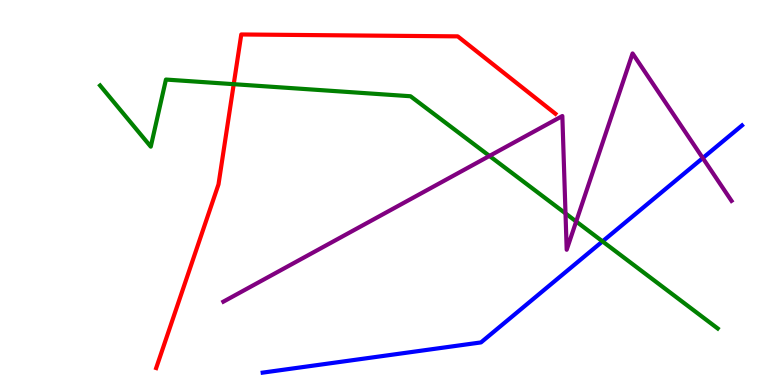[{'lines': ['blue', 'red'], 'intersections': []}, {'lines': ['green', 'red'], 'intersections': [{'x': 3.02, 'y': 7.81}]}, {'lines': ['purple', 'red'], 'intersections': []}, {'lines': ['blue', 'green'], 'intersections': [{'x': 7.77, 'y': 3.73}]}, {'lines': ['blue', 'purple'], 'intersections': [{'x': 9.07, 'y': 5.89}]}, {'lines': ['green', 'purple'], 'intersections': [{'x': 6.32, 'y': 5.95}, {'x': 7.3, 'y': 4.46}, {'x': 7.43, 'y': 4.25}]}]